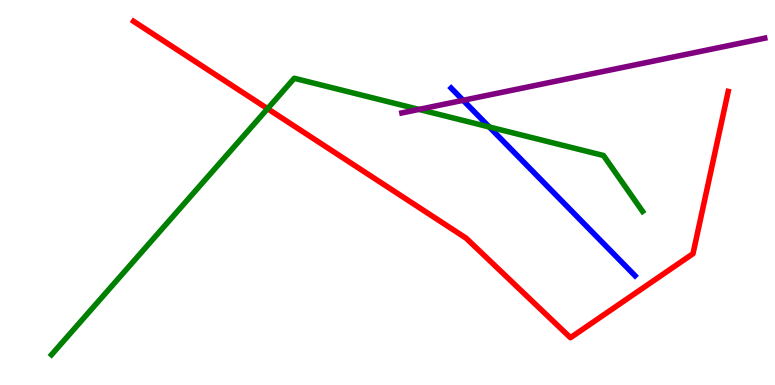[{'lines': ['blue', 'red'], 'intersections': []}, {'lines': ['green', 'red'], 'intersections': [{'x': 3.45, 'y': 7.18}]}, {'lines': ['purple', 'red'], 'intersections': []}, {'lines': ['blue', 'green'], 'intersections': [{'x': 6.31, 'y': 6.7}]}, {'lines': ['blue', 'purple'], 'intersections': [{'x': 5.98, 'y': 7.39}]}, {'lines': ['green', 'purple'], 'intersections': [{'x': 5.41, 'y': 7.16}]}]